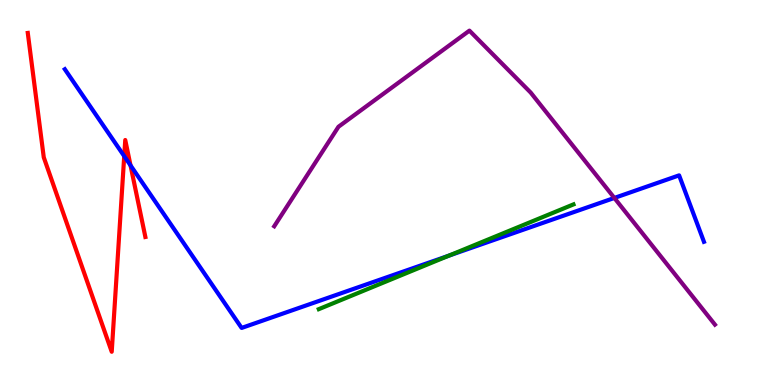[{'lines': ['blue', 'red'], 'intersections': [{'x': 1.6, 'y': 5.94}, {'x': 1.68, 'y': 5.7}]}, {'lines': ['green', 'red'], 'intersections': []}, {'lines': ['purple', 'red'], 'intersections': []}, {'lines': ['blue', 'green'], 'intersections': [{'x': 5.79, 'y': 3.36}]}, {'lines': ['blue', 'purple'], 'intersections': [{'x': 7.93, 'y': 4.86}]}, {'lines': ['green', 'purple'], 'intersections': []}]